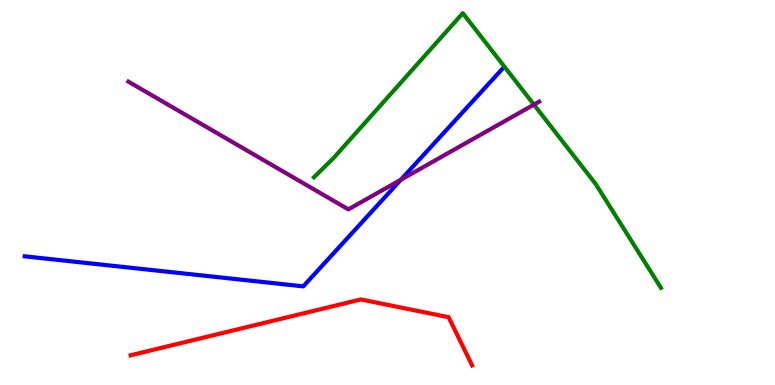[{'lines': ['blue', 'red'], 'intersections': []}, {'lines': ['green', 'red'], 'intersections': []}, {'lines': ['purple', 'red'], 'intersections': []}, {'lines': ['blue', 'green'], 'intersections': []}, {'lines': ['blue', 'purple'], 'intersections': [{'x': 5.17, 'y': 5.33}]}, {'lines': ['green', 'purple'], 'intersections': [{'x': 6.89, 'y': 7.28}]}]